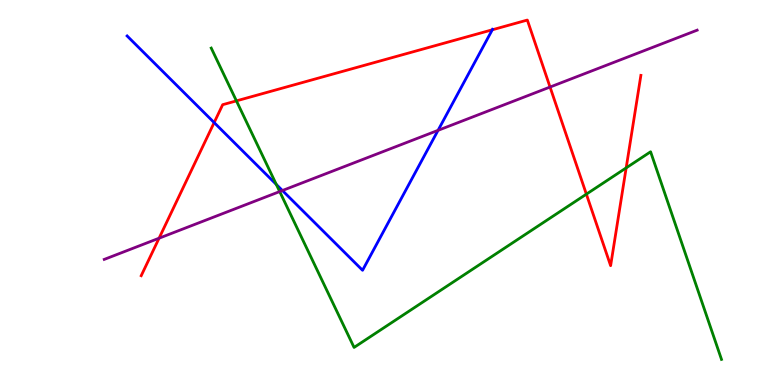[{'lines': ['blue', 'red'], 'intersections': [{'x': 2.76, 'y': 6.82}, {'x': 6.35, 'y': 9.23}]}, {'lines': ['green', 'red'], 'intersections': [{'x': 3.05, 'y': 7.38}, {'x': 7.57, 'y': 4.96}, {'x': 8.08, 'y': 5.64}]}, {'lines': ['purple', 'red'], 'intersections': [{'x': 2.05, 'y': 3.81}, {'x': 7.1, 'y': 7.74}]}, {'lines': ['blue', 'green'], 'intersections': [{'x': 3.57, 'y': 5.21}]}, {'lines': ['blue', 'purple'], 'intersections': [{'x': 3.64, 'y': 5.05}, {'x': 5.65, 'y': 6.61}]}, {'lines': ['green', 'purple'], 'intersections': [{'x': 3.61, 'y': 5.02}]}]